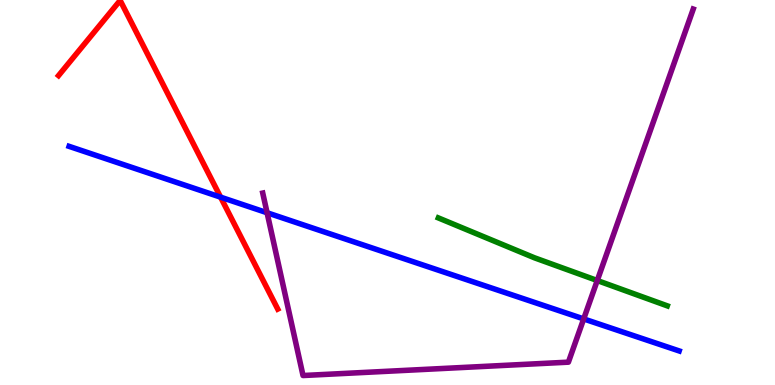[{'lines': ['blue', 'red'], 'intersections': [{'x': 2.85, 'y': 4.88}]}, {'lines': ['green', 'red'], 'intersections': []}, {'lines': ['purple', 'red'], 'intersections': []}, {'lines': ['blue', 'green'], 'intersections': []}, {'lines': ['blue', 'purple'], 'intersections': [{'x': 3.45, 'y': 4.47}, {'x': 7.53, 'y': 1.72}]}, {'lines': ['green', 'purple'], 'intersections': [{'x': 7.71, 'y': 2.71}]}]